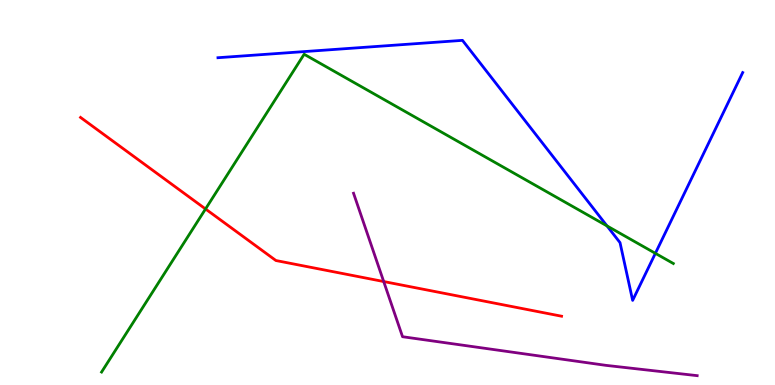[{'lines': ['blue', 'red'], 'intersections': []}, {'lines': ['green', 'red'], 'intersections': [{'x': 2.65, 'y': 4.57}]}, {'lines': ['purple', 'red'], 'intersections': [{'x': 4.95, 'y': 2.69}]}, {'lines': ['blue', 'green'], 'intersections': [{'x': 7.83, 'y': 4.13}, {'x': 8.46, 'y': 3.42}]}, {'lines': ['blue', 'purple'], 'intersections': []}, {'lines': ['green', 'purple'], 'intersections': []}]